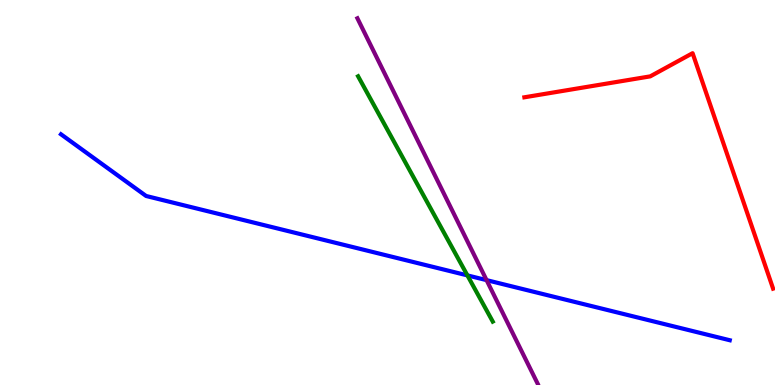[{'lines': ['blue', 'red'], 'intersections': []}, {'lines': ['green', 'red'], 'intersections': []}, {'lines': ['purple', 'red'], 'intersections': []}, {'lines': ['blue', 'green'], 'intersections': [{'x': 6.03, 'y': 2.85}]}, {'lines': ['blue', 'purple'], 'intersections': [{'x': 6.28, 'y': 2.72}]}, {'lines': ['green', 'purple'], 'intersections': []}]